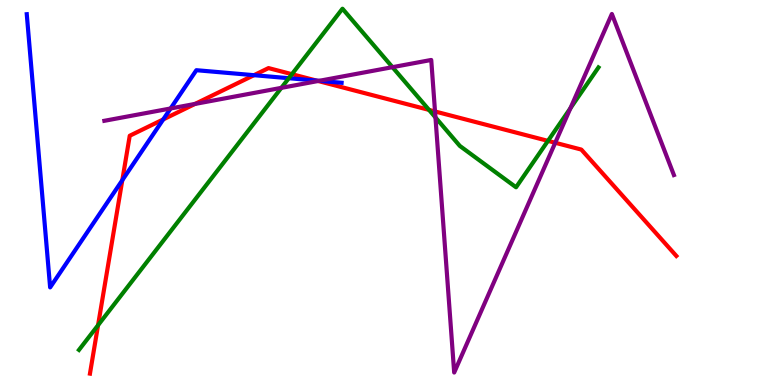[{'lines': ['blue', 'red'], 'intersections': [{'x': 1.58, 'y': 5.32}, {'x': 2.11, 'y': 6.9}, {'x': 3.28, 'y': 8.05}, {'x': 4.08, 'y': 7.91}]}, {'lines': ['green', 'red'], 'intersections': [{'x': 1.27, 'y': 1.55}, {'x': 3.77, 'y': 8.07}, {'x': 5.54, 'y': 7.15}, {'x': 7.07, 'y': 6.34}]}, {'lines': ['purple', 'red'], 'intersections': [{'x': 2.52, 'y': 7.3}, {'x': 4.1, 'y': 7.9}, {'x': 5.61, 'y': 7.1}, {'x': 7.16, 'y': 6.29}]}, {'lines': ['blue', 'green'], 'intersections': [{'x': 3.73, 'y': 7.97}]}, {'lines': ['blue', 'purple'], 'intersections': [{'x': 2.2, 'y': 7.18}, {'x': 4.12, 'y': 7.9}]}, {'lines': ['green', 'purple'], 'intersections': [{'x': 3.63, 'y': 7.72}, {'x': 5.06, 'y': 8.26}, {'x': 5.62, 'y': 6.95}, {'x': 7.36, 'y': 7.19}]}]